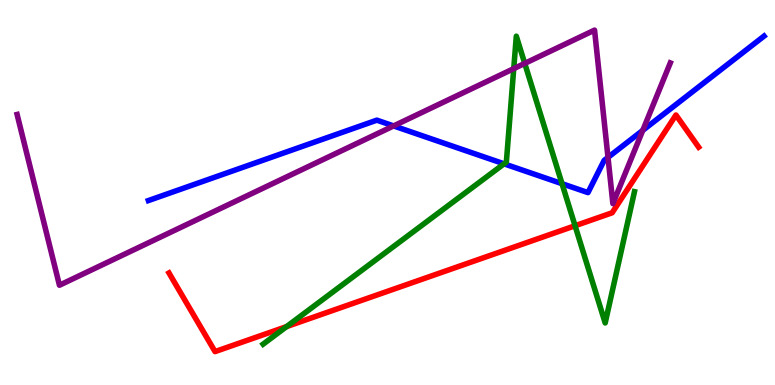[{'lines': ['blue', 'red'], 'intersections': []}, {'lines': ['green', 'red'], 'intersections': [{'x': 3.7, 'y': 1.52}, {'x': 7.42, 'y': 4.14}]}, {'lines': ['purple', 'red'], 'intersections': []}, {'lines': ['blue', 'green'], 'intersections': [{'x': 6.5, 'y': 5.75}, {'x': 7.25, 'y': 5.23}]}, {'lines': ['blue', 'purple'], 'intersections': [{'x': 5.08, 'y': 6.73}, {'x': 7.85, 'y': 5.91}, {'x': 8.29, 'y': 6.61}]}, {'lines': ['green', 'purple'], 'intersections': [{'x': 6.63, 'y': 8.22}, {'x': 6.77, 'y': 8.35}]}]